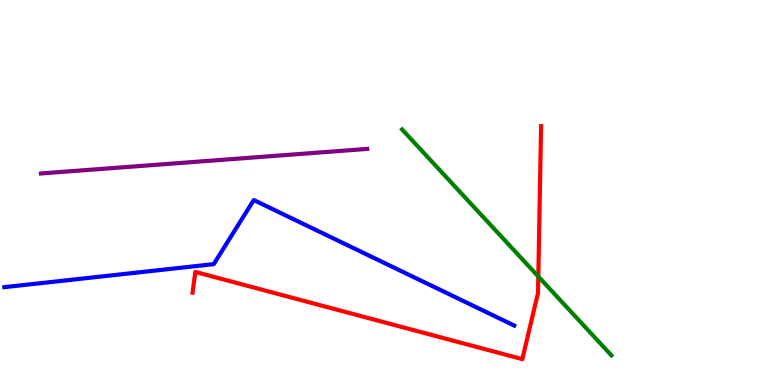[{'lines': ['blue', 'red'], 'intersections': []}, {'lines': ['green', 'red'], 'intersections': [{'x': 6.95, 'y': 2.82}]}, {'lines': ['purple', 'red'], 'intersections': []}, {'lines': ['blue', 'green'], 'intersections': []}, {'lines': ['blue', 'purple'], 'intersections': []}, {'lines': ['green', 'purple'], 'intersections': []}]